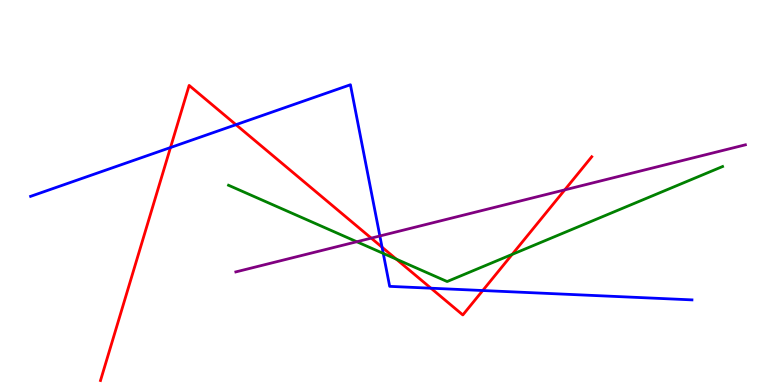[{'lines': ['blue', 'red'], 'intersections': [{'x': 2.2, 'y': 6.17}, {'x': 3.04, 'y': 6.76}, {'x': 4.93, 'y': 3.58}, {'x': 5.56, 'y': 2.51}, {'x': 6.23, 'y': 2.45}]}, {'lines': ['green', 'red'], 'intersections': [{'x': 5.11, 'y': 3.27}, {'x': 6.61, 'y': 3.39}]}, {'lines': ['purple', 'red'], 'intersections': [{'x': 4.79, 'y': 3.81}, {'x': 7.29, 'y': 5.07}]}, {'lines': ['blue', 'green'], 'intersections': [{'x': 4.95, 'y': 3.42}]}, {'lines': ['blue', 'purple'], 'intersections': [{'x': 4.9, 'y': 3.87}]}, {'lines': ['green', 'purple'], 'intersections': [{'x': 4.6, 'y': 3.72}]}]